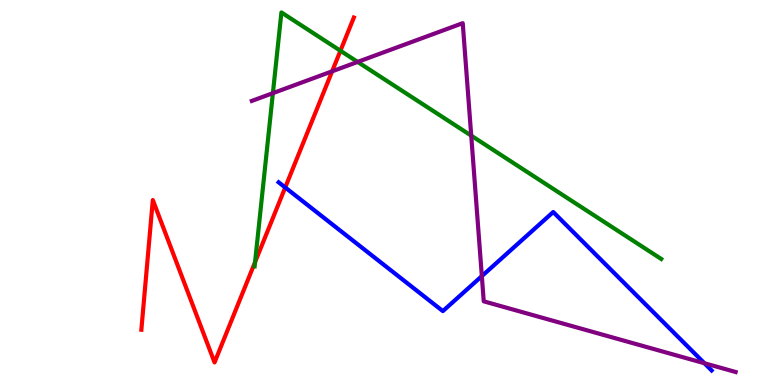[{'lines': ['blue', 'red'], 'intersections': [{'x': 3.68, 'y': 5.13}]}, {'lines': ['green', 'red'], 'intersections': [{'x': 3.29, 'y': 3.19}, {'x': 4.39, 'y': 8.68}]}, {'lines': ['purple', 'red'], 'intersections': [{'x': 4.29, 'y': 8.15}]}, {'lines': ['blue', 'green'], 'intersections': []}, {'lines': ['blue', 'purple'], 'intersections': [{'x': 6.22, 'y': 2.83}, {'x': 9.09, 'y': 0.565}]}, {'lines': ['green', 'purple'], 'intersections': [{'x': 3.52, 'y': 7.58}, {'x': 4.61, 'y': 8.39}, {'x': 6.08, 'y': 6.48}]}]